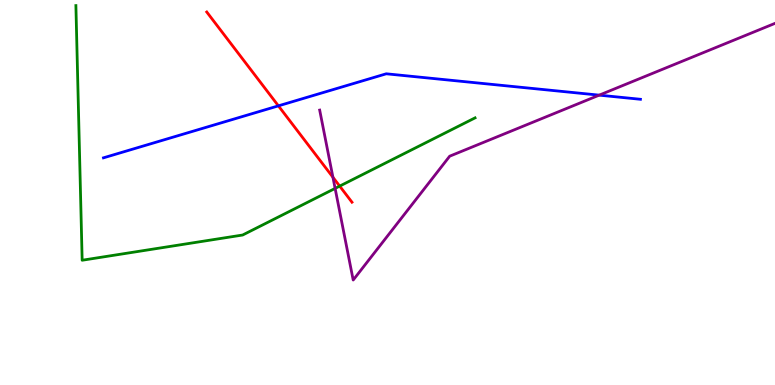[{'lines': ['blue', 'red'], 'intersections': [{'x': 3.59, 'y': 7.25}]}, {'lines': ['green', 'red'], 'intersections': [{'x': 4.38, 'y': 5.17}]}, {'lines': ['purple', 'red'], 'intersections': [{'x': 4.3, 'y': 5.4}]}, {'lines': ['blue', 'green'], 'intersections': []}, {'lines': ['blue', 'purple'], 'intersections': [{'x': 7.73, 'y': 7.53}]}, {'lines': ['green', 'purple'], 'intersections': [{'x': 4.32, 'y': 5.11}]}]